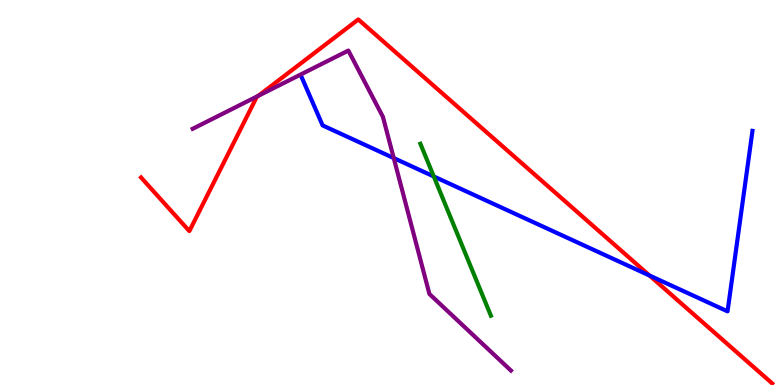[{'lines': ['blue', 'red'], 'intersections': [{'x': 8.38, 'y': 2.84}]}, {'lines': ['green', 'red'], 'intersections': []}, {'lines': ['purple', 'red'], 'intersections': [{'x': 3.33, 'y': 7.51}]}, {'lines': ['blue', 'green'], 'intersections': [{'x': 5.6, 'y': 5.42}]}, {'lines': ['blue', 'purple'], 'intersections': [{'x': 5.08, 'y': 5.89}]}, {'lines': ['green', 'purple'], 'intersections': []}]